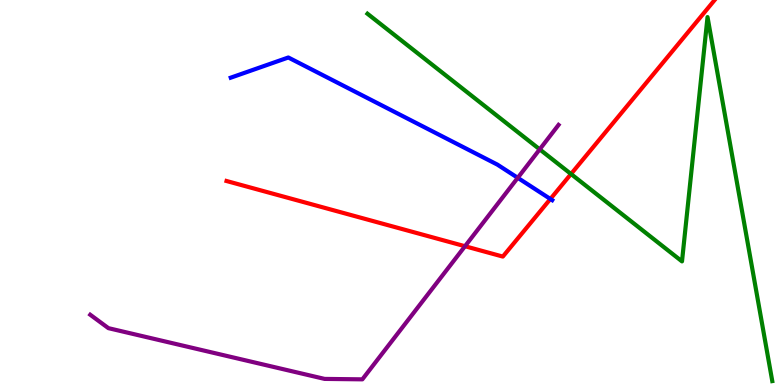[{'lines': ['blue', 'red'], 'intersections': [{'x': 7.1, 'y': 4.83}]}, {'lines': ['green', 'red'], 'intersections': [{'x': 7.37, 'y': 5.48}]}, {'lines': ['purple', 'red'], 'intersections': [{'x': 6.0, 'y': 3.6}]}, {'lines': ['blue', 'green'], 'intersections': []}, {'lines': ['blue', 'purple'], 'intersections': [{'x': 6.68, 'y': 5.38}]}, {'lines': ['green', 'purple'], 'intersections': [{'x': 6.96, 'y': 6.12}]}]